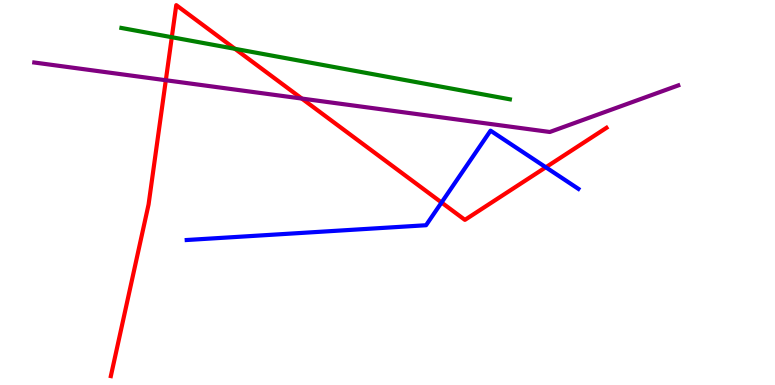[{'lines': ['blue', 'red'], 'intersections': [{'x': 5.7, 'y': 4.74}, {'x': 7.04, 'y': 5.66}]}, {'lines': ['green', 'red'], 'intersections': [{'x': 2.22, 'y': 9.03}, {'x': 3.03, 'y': 8.73}]}, {'lines': ['purple', 'red'], 'intersections': [{'x': 2.14, 'y': 7.92}, {'x': 3.89, 'y': 7.44}]}, {'lines': ['blue', 'green'], 'intersections': []}, {'lines': ['blue', 'purple'], 'intersections': []}, {'lines': ['green', 'purple'], 'intersections': []}]